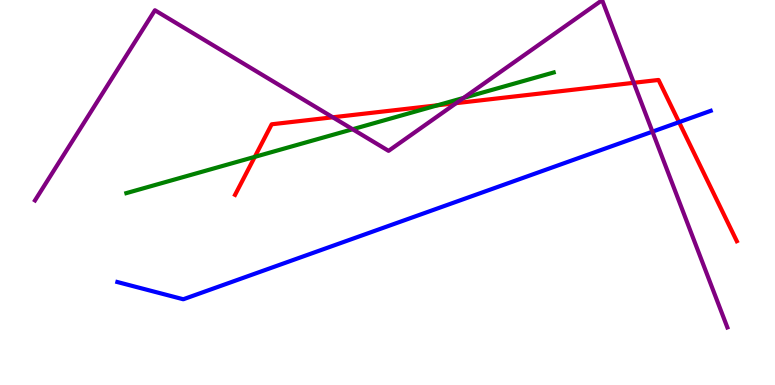[{'lines': ['blue', 'red'], 'intersections': [{'x': 8.76, 'y': 6.83}]}, {'lines': ['green', 'red'], 'intersections': [{'x': 3.29, 'y': 5.93}, {'x': 5.64, 'y': 7.27}]}, {'lines': ['purple', 'red'], 'intersections': [{'x': 4.29, 'y': 6.95}, {'x': 5.89, 'y': 7.32}, {'x': 8.18, 'y': 7.85}]}, {'lines': ['blue', 'green'], 'intersections': []}, {'lines': ['blue', 'purple'], 'intersections': [{'x': 8.42, 'y': 6.58}]}, {'lines': ['green', 'purple'], 'intersections': [{'x': 4.55, 'y': 6.64}, {'x': 5.98, 'y': 7.46}]}]